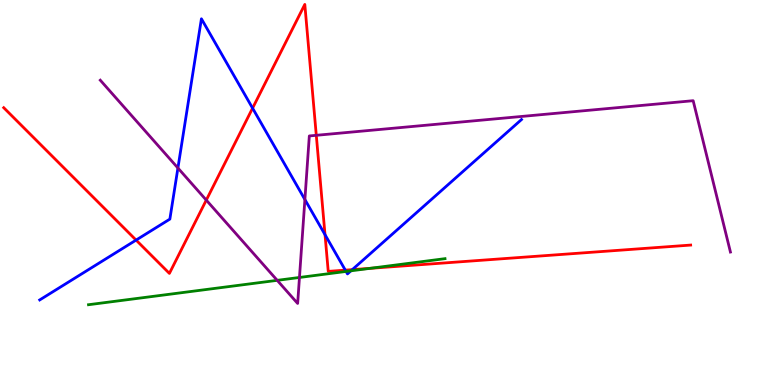[{'lines': ['blue', 'red'], 'intersections': [{'x': 1.76, 'y': 3.76}, {'x': 3.26, 'y': 7.19}, {'x': 4.19, 'y': 3.9}, {'x': 4.46, 'y': 2.98}, {'x': 4.55, 'y': 3.0}]}, {'lines': ['green', 'red'], 'intersections': [{'x': 4.77, 'y': 3.03}]}, {'lines': ['purple', 'red'], 'intersections': [{'x': 2.66, 'y': 4.8}, {'x': 4.08, 'y': 6.49}]}, {'lines': ['blue', 'green'], 'intersections': [{'x': 4.47, 'y': 2.95}, {'x': 4.53, 'y': 2.97}]}, {'lines': ['blue', 'purple'], 'intersections': [{'x': 2.3, 'y': 5.64}, {'x': 3.93, 'y': 4.82}]}, {'lines': ['green', 'purple'], 'intersections': [{'x': 3.58, 'y': 2.72}, {'x': 3.86, 'y': 2.79}]}]